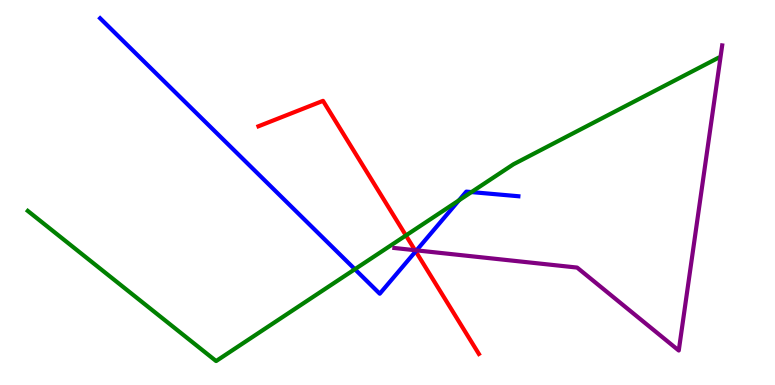[{'lines': ['blue', 'red'], 'intersections': [{'x': 5.36, 'y': 3.47}]}, {'lines': ['green', 'red'], 'intersections': [{'x': 5.24, 'y': 3.88}]}, {'lines': ['purple', 'red'], 'intersections': [{'x': 5.35, 'y': 3.5}]}, {'lines': ['blue', 'green'], 'intersections': [{'x': 4.58, 'y': 3.01}, {'x': 5.92, 'y': 4.8}, {'x': 6.08, 'y': 5.01}]}, {'lines': ['blue', 'purple'], 'intersections': [{'x': 5.37, 'y': 3.5}]}, {'lines': ['green', 'purple'], 'intersections': []}]